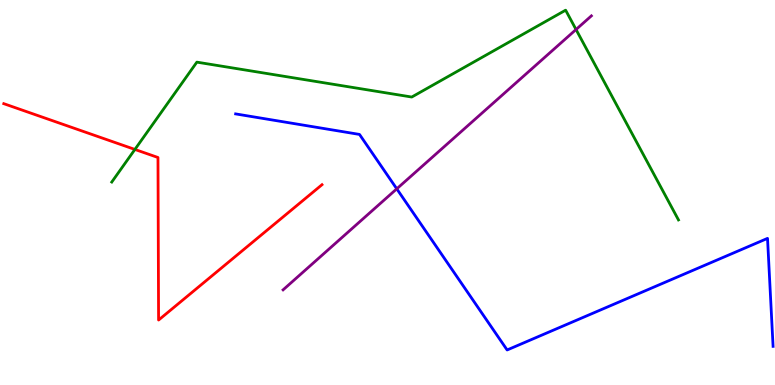[{'lines': ['blue', 'red'], 'intersections': []}, {'lines': ['green', 'red'], 'intersections': [{'x': 1.74, 'y': 6.12}]}, {'lines': ['purple', 'red'], 'intersections': []}, {'lines': ['blue', 'green'], 'intersections': []}, {'lines': ['blue', 'purple'], 'intersections': [{'x': 5.12, 'y': 5.1}]}, {'lines': ['green', 'purple'], 'intersections': [{'x': 7.43, 'y': 9.23}]}]